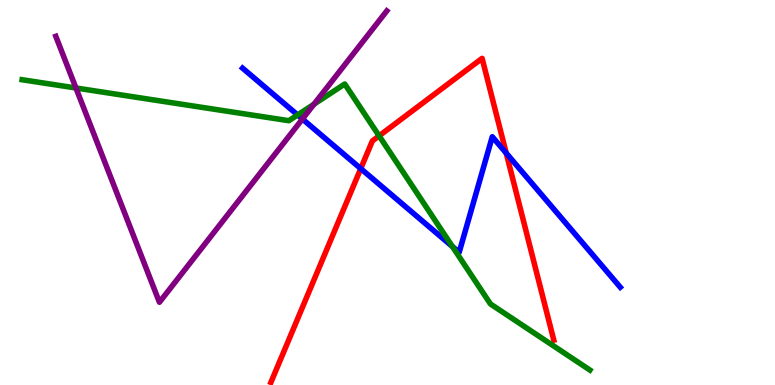[{'lines': ['blue', 'red'], 'intersections': [{'x': 4.65, 'y': 5.62}, {'x': 6.53, 'y': 6.02}]}, {'lines': ['green', 'red'], 'intersections': [{'x': 4.89, 'y': 6.47}]}, {'lines': ['purple', 'red'], 'intersections': []}, {'lines': ['blue', 'green'], 'intersections': [{'x': 3.84, 'y': 7.01}, {'x': 5.84, 'y': 3.6}]}, {'lines': ['blue', 'purple'], 'intersections': [{'x': 3.9, 'y': 6.91}]}, {'lines': ['green', 'purple'], 'intersections': [{'x': 0.98, 'y': 7.71}, {'x': 4.05, 'y': 7.29}]}]